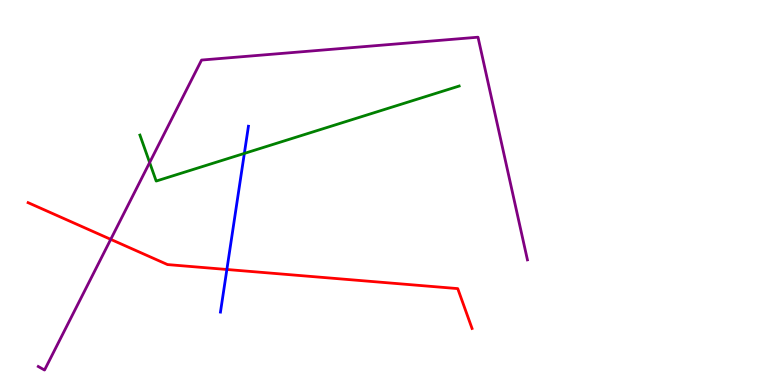[{'lines': ['blue', 'red'], 'intersections': [{'x': 2.93, 'y': 3.0}]}, {'lines': ['green', 'red'], 'intersections': []}, {'lines': ['purple', 'red'], 'intersections': [{'x': 1.43, 'y': 3.78}]}, {'lines': ['blue', 'green'], 'intersections': [{'x': 3.15, 'y': 6.02}]}, {'lines': ['blue', 'purple'], 'intersections': []}, {'lines': ['green', 'purple'], 'intersections': [{'x': 1.93, 'y': 5.78}]}]